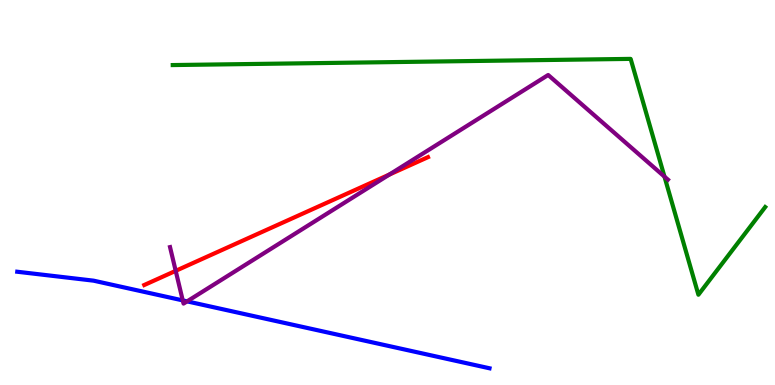[{'lines': ['blue', 'red'], 'intersections': []}, {'lines': ['green', 'red'], 'intersections': []}, {'lines': ['purple', 'red'], 'intersections': [{'x': 2.27, 'y': 2.97}, {'x': 5.02, 'y': 5.47}]}, {'lines': ['blue', 'green'], 'intersections': []}, {'lines': ['blue', 'purple'], 'intersections': [{'x': 2.36, 'y': 2.2}, {'x': 2.41, 'y': 2.17}]}, {'lines': ['green', 'purple'], 'intersections': [{'x': 8.57, 'y': 5.41}]}]